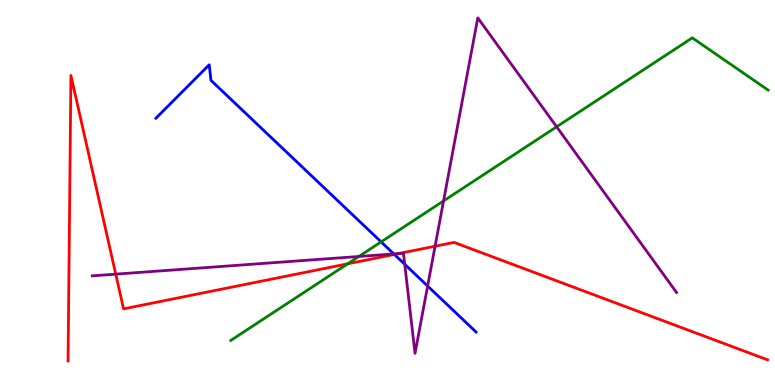[{'lines': ['blue', 'red'], 'intersections': [{'x': 5.09, 'y': 3.39}]}, {'lines': ['green', 'red'], 'intersections': [{'x': 4.49, 'y': 3.15}]}, {'lines': ['purple', 'red'], 'intersections': [{'x': 1.49, 'y': 2.88}, {'x': 5.14, 'y': 3.41}, {'x': 5.61, 'y': 3.6}]}, {'lines': ['blue', 'green'], 'intersections': [{'x': 4.92, 'y': 3.72}]}, {'lines': ['blue', 'purple'], 'intersections': [{'x': 5.08, 'y': 3.4}, {'x': 5.22, 'y': 3.14}, {'x': 5.52, 'y': 2.57}]}, {'lines': ['green', 'purple'], 'intersections': [{'x': 4.63, 'y': 3.34}, {'x': 5.72, 'y': 4.78}, {'x': 7.18, 'y': 6.71}]}]